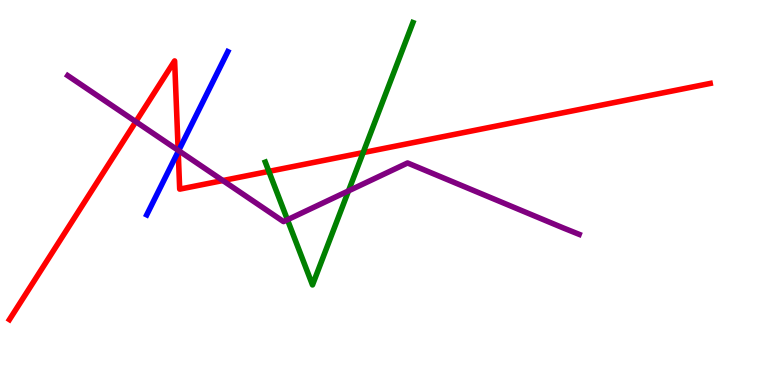[{'lines': ['blue', 'red'], 'intersections': [{'x': 2.3, 'y': 6.06}]}, {'lines': ['green', 'red'], 'intersections': [{'x': 3.47, 'y': 5.55}, {'x': 4.69, 'y': 6.04}]}, {'lines': ['purple', 'red'], 'intersections': [{'x': 1.75, 'y': 6.84}, {'x': 2.3, 'y': 6.1}, {'x': 2.88, 'y': 5.31}]}, {'lines': ['blue', 'green'], 'intersections': []}, {'lines': ['blue', 'purple'], 'intersections': [{'x': 2.31, 'y': 6.09}]}, {'lines': ['green', 'purple'], 'intersections': [{'x': 3.71, 'y': 4.29}, {'x': 4.5, 'y': 5.04}]}]